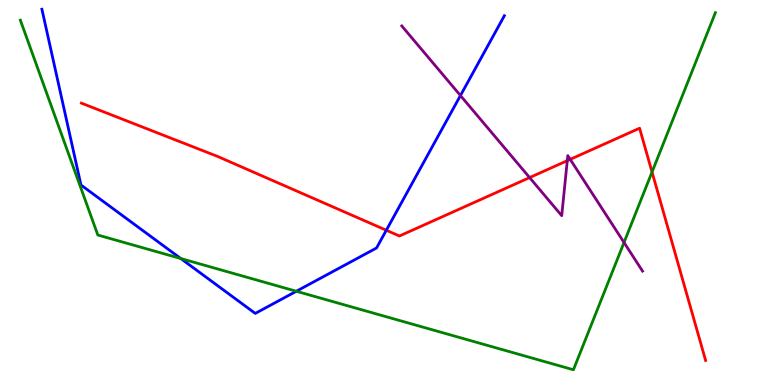[{'lines': ['blue', 'red'], 'intersections': [{'x': 4.98, 'y': 4.02}]}, {'lines': ['green', 'red'], 'intersections': [{'x': 8.41, 'y': 5.53}]}, {'lines': ['purple', 'red'], 'intersections': [{'x': 6.83, 'y': 5.39}, {'x': 7.32, 'y': 5.83}, {'x': 7.36, 'y': 5.86}]}, {'lines': ['blue', 'green'], 'intersections': [{'x': 2.33, 'y': 3.29}, {'x': 3.82, 'y': 2.43}]}, {'lines': ['blue', 'purple'], 'intersections': [{'x': 5.94, 'y': 7.52}]}, {'lines': ['green', 'purple'], 'intersections': [{'x': 8.05, 'y': 3.7}]}]